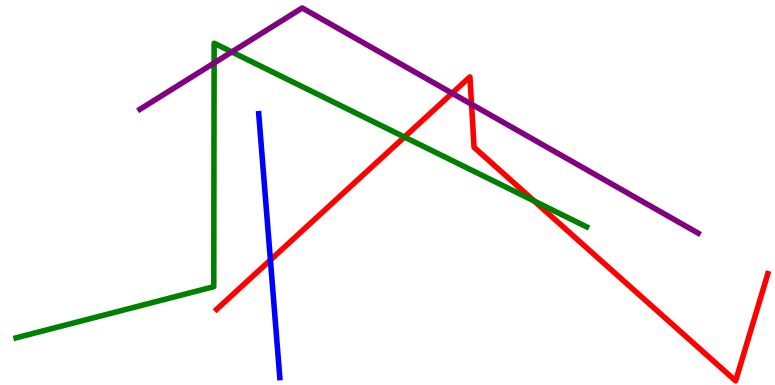[{'lines': ['blue', 'red'], 'intersections': [{'x': 3.49, 'y': 3.25}]}, {'lines': ['green', 'red'], 'intersections': [{'x': 5.22, 'y': 6.44}, {'x': 6.89, 'y': 4.78}]}, {'lines': ['purple', 'red'], 'intersections': [{'x': 5.83, 'y': 7.58}, {'x': 6.08, 'y': 7.29}]}, {'lines': ['blue', 'green'], 'intersections': []}, {'lines': ['blue', 'purple'], 'intersections': []}, {'lines': ['green', 'purple'], 'intersections': [{'x': 2.76, 'y': 8.36}, {'x': 2.99, 'y': 8.65}]}]